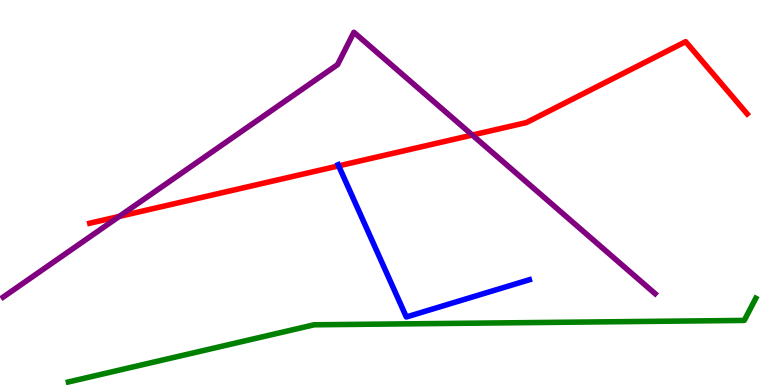[{'lines': ['blue', 'red'], 'intersections': [{'x': 4.37, 'y': 5.69}]}, {'lines': ['green', 'red'], 'intersections': []}, {'lines': ['purple', 'red'], 'intersections': [{'x': 1.54, 'y': 4.38}, {'x': 6.09, 'y': 6.49}]}, {'lines': ['blue', 'green'], 'intersections': []}, {'lines': ['blue', 'purple'], 'intersections': []}, {'lines': ['green', 'purple'], 'intersections': []}]